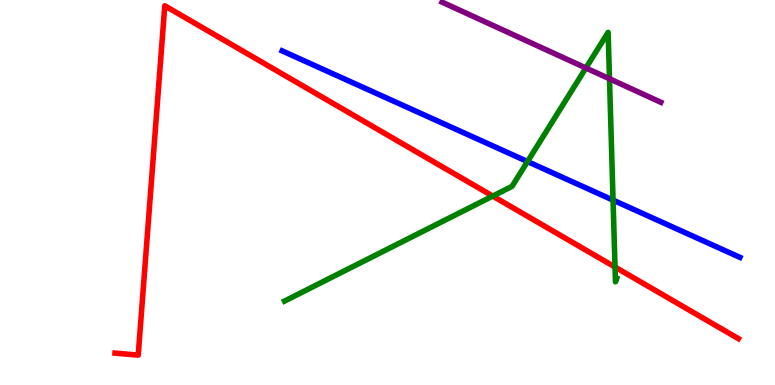[{'lines': ['blue', 'red'], 'intersections': []}, {'lines': ['green', 'red'], 'intersections': [{'x': 6.36, 'y': 4.91}, {'x': 7.94, 'y': 3.06}]}, {'lines': ['purple', 'red'], 'intersections': []}, {'lines': ['blue', 'green'], 'intersections': [{'x': 6.81, 'y': 5.8}, {'x': 7.91, 'y': 4.8}]}, {'lines': ['blue', 'purple'], 'intersections': []}, {'lines': ['green', 'purple'], 'intersections': [{'x': 7.56, 'y': 8.23}, {'x': 7.86, 'y': 7.95}]}]